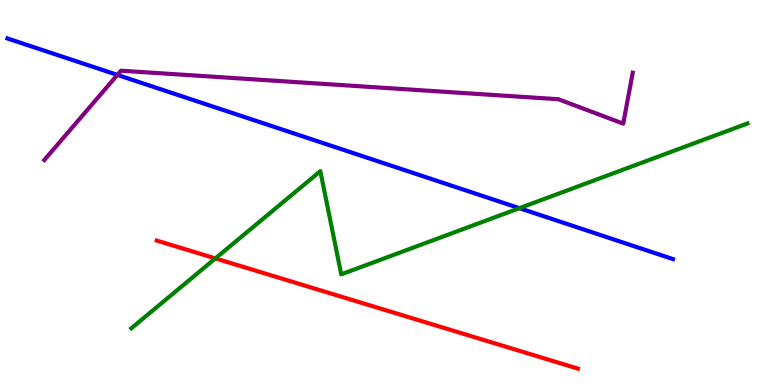[{'lines': ['blue', 'red'], 'intersections': []}, {'lines': ['green', 'red'], 'intersections': [{'x': 2.78, 'y': 3.29}]}, {'lines': ['purple', 'red'], 'intersections': []}, {'lines': ['blue', 'green'], 'intersections': [{'x': 6.7, 'y': 4.59}]}, {'lines': ['blue', 'purple'], 'intersections': [{'x': 1.51, 'y': 8.05}]}, {'lines': ['green', 'purple'], 'intersections': []}]